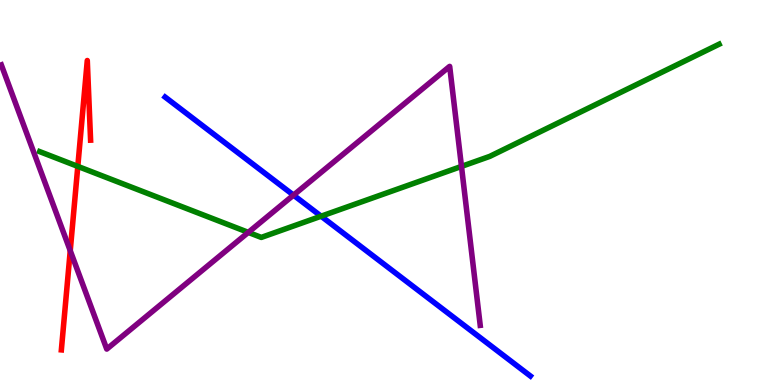[{'lines': ['blue', 'red'], 'intersections': []}, {'lines': ['green', 'red'], 'intersections': [{'x': 1.0, 'y': 5.68}]}, {'lines': ['purple', 'red'], 'intersections': [{'x': 0.906, 'y': 3.49}]}, {'lines': ['blue', 'green'], 'intersections': [{'x': 4.14, 'y': 4.38}]}, {'lines': ['blue', 'purple'], 'intersections': [{'x': 3.79, 'y': 4.93}]}, {'lines': ['green', 'purple'], 'intersections': [{'x': 3.2, 'y': 3.96}, {'x': 5.95, 'y': 5.68}]}]